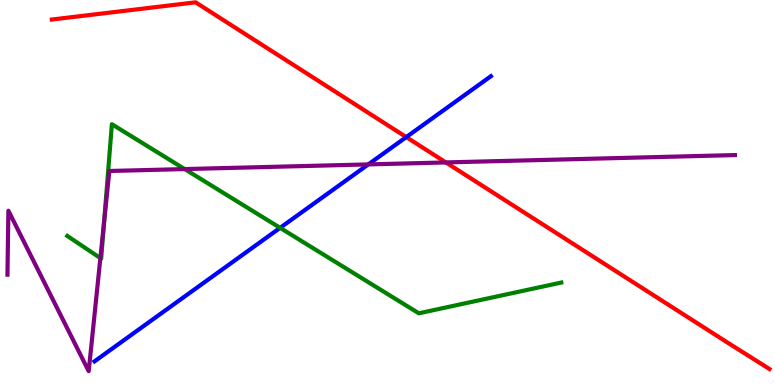[{'lines': ['blue', 'red'], 'intersections': [{'x': 5.24, 'y': 6.44}]}, {'lines': ['green', 'red'], 'intersections': []}, {'lines': ['purple', 'red'], 'intersections': [{'x': 5.75, 'y': 5.78}]}, {'lines': ['blue', 'green'], 'intersections': [{'x': 3.61, 'y': 4.08}]}, {'lines': ['blue', 'purple'], 'intersections': [{'x': 4.75, 'y': 5.73}]}, {'lines': ['green', 'purple'], 'intersections': [{'x': 1.3, 'y': 3.3}, {'x': 1.34, 'y': 4.23}, {'x': 2.38, 'y': 5.61}]}]